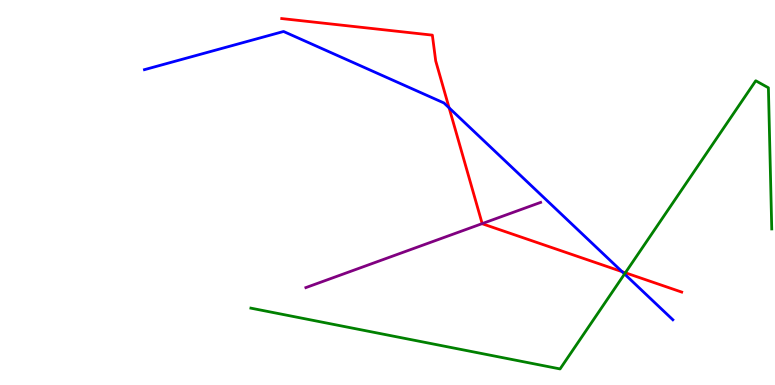[{'lines': ['blue', 'red'], 'intersections': [{'x': 5.79, 'y': 7.2}, {'x': 8.03, 'y': 2.94}]}, {'lines': ['green', 'red'], 'intersections': [{'x': 8.07, 'y': 2.91}]}, {'lines': ['purple', 'red'], 'intersections': [{'x': 6.22, 'y': 4.19}]}, {'lines': ['blue', 'green'], 'intersections': [{'x': 8.06, 'y': 2.88}]}, {'lines': ['blue', 'purple'], 'intersections': []}, {'lines': ['green', 'purple'], 'intersections': []}]